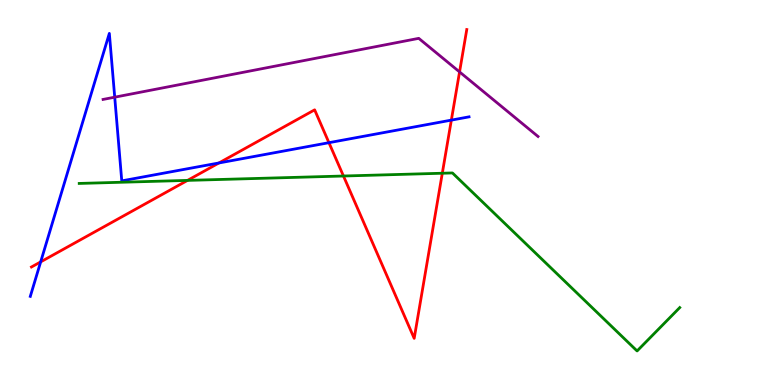[{'lines': ['blue', 'red'], 'intersections': [{'x': 0.525, 'y': 3.2}, {'x': 2.82, 'y': 5.77}, {'x': 4.24, 'y': 6.29}, {'x': 5.82, 'y': 6.88}]}, {'lines': ['green', 'red'], 'intersections': [{'x': 2.42, 'y': 5.31}, {'x': 4.43, 'y': 5.43}, {'x': 5.71, 'y': 5.5}]}, {'lines': ['purple', 'red'], 'intersections': [{'x': 5.93, 'y': 8.13}]}, {'lines': ['blue', 'green'], 'intersections': []}, {'lines': ['blue', 'purple'], 'intersections': [{'x': 1.48, 'y': 7.48}]}, {'lines': ['green', 'purple'], 'intersections': []}]